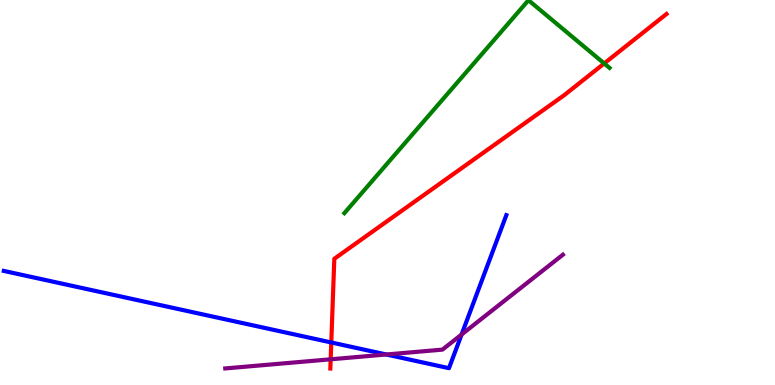[{'lines': ['blue', 'red'], 'intersections': [{'x': 4.27, 'y': 1.1}]}, {'lines': ['green', 'red'], 'intersections': [{'x': 7.8, 'y': 8.35}]}, {'lines': ['purple', 'red'], 'intersections': [{'x': 4.27, 'y': 0.667}]}, {'lines': ['blue', 'green'], 'intersections': []}, {'lines': ['blue', 'purple'], 'intersections': [{'x': 4.98, 'y': 0.792}, {'x': 5.96, 'y': 1.31}]}, {'lines': ['green', 'purple'], 'intersections': []}]